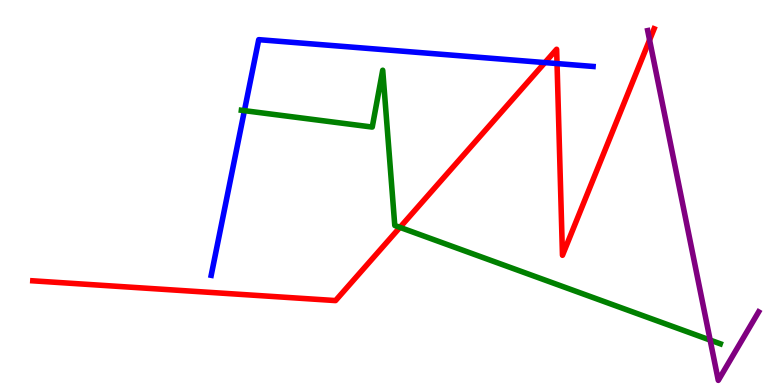[{'lines': ['blue', 'red'], 'intersections': [{'x': 7.03, 'y': 8.37}, {'x': 7.19, 'y': 8.35}]}, {'lines': ['green', 'red'], 'intersections': [{'x': 5.16, 'y': 4.09}]}, {'lines': ['purple', 'red'], 'intersections': [{'x': 8.38, 'y': 8.96}]}, {'lines': ['blue', 'green'], 'intersections': [{'x': 3.15, 'y': 7.13}]}, {'lines': ['blue', 'purple'], 'intersections': []}, {'lines': ['green', 'purple'], 'intersections': [{'x': 9.16, 'y': 1.17}]}]